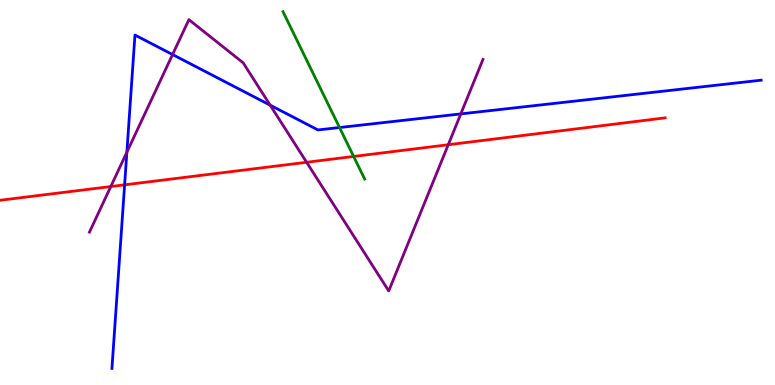[{'lines': ['blue', 'red'], 'intersections': [{'x': 1.61, 'y': 5.2}]}, {'lines': ['green', 'red'], 'intersections': [{'x': 4.56, 'y': 5.94}]}, {'lines': ['purple', 'red'], 'intersections': [{'x': 1.43, 'y': 5.15}, {'x': 3.96, 'y': 5.79}, {'x': 5.78, 'y': 6.24}]}, {'lines': ['blue', 'green'], 'intersections': [{'x': 4.38, 'y': 6.69}]}, {'lines': ['blue', 'purple'], 'intersections': [{'x': 1.64, 'y': 6.05}, {'x': 2.23, 'y': 8.58}, {'x': 3.49, 'y': 7.27}, {'x': 5.95, 'y': 7.04}]}, {'lines': ['green', 'purple'], 'intersections': []}]